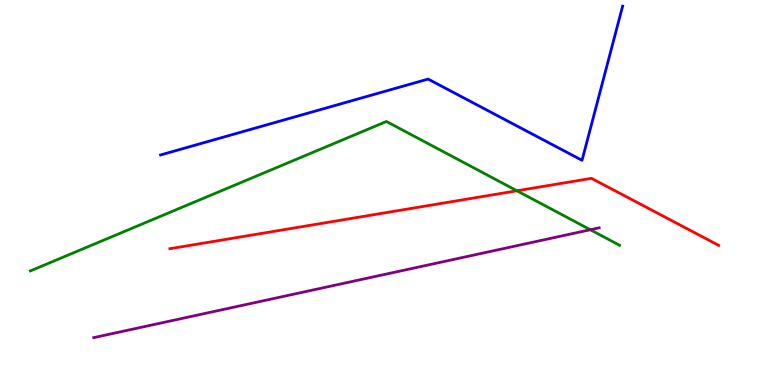[{'lines': ['blue', 'red'], 'intersections': []}, {'lines': ['green', 'red'], 'intersections': [{'x': 6.67, 'y': 5.04}]}, {'lines': ['purple', 'red'], 'intersections': []}, {'lines': ['blue', 'green'], 'intersections': []}, {'lines': ['blue', 'purple'], 'intersections': []}, {'lines': ['green', 'purple'], 'intersections': [{'x': 7.62, 'y': 4.03}]}]